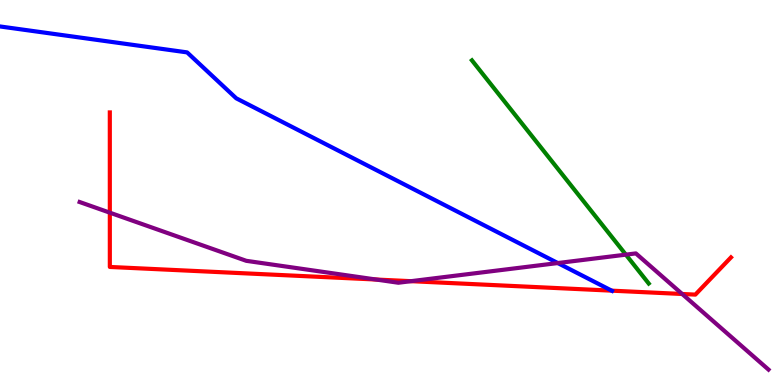[{'lines': ['blue', 'red'], 'intersections': [{'x': 7.89, 'y': 2.45}]}, {'lines': ['green', 'red'], 'intersections': []}, {'lines': ['purple', 'red'], 'intersections': [{'x': 1.42, 'y': 4.48}, {'x': 4.85, 'y': 2.74}, {'x': 5.3, 'y': 2.7}, {'x': 8.8, 'y': 2.36}]}, {'lines': ['blue', 'green'], 'intersections': []}, {'lines': ['blue', 'purple'], 'intersections': [{'x': 7.2, 'y': 3.17}]}, {'lines': ['green', 'purple'], 'intersections': [{'x': 8.08, 'y': 3.39}]}]